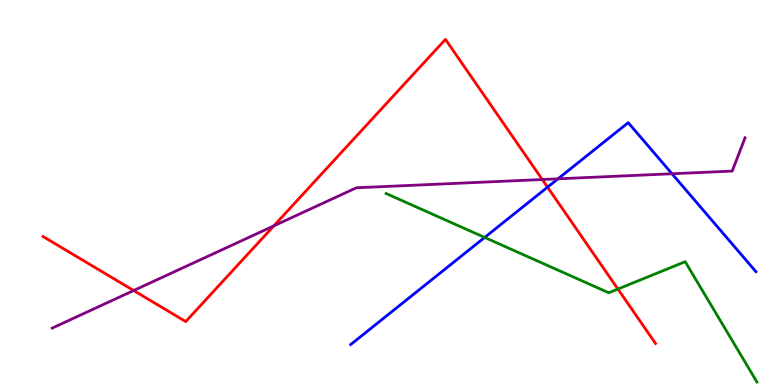[{'lines': ['blue', 'red'], 'intersections': [{'x': 7.07, 'y': 5.14}]}, {'lines': ['green', 'red'], 'intersections': [{'x': 7.97, 'y': 2.49}]}, {'lines': ['purple', 'red'], 'intersections': [{'x': 1.72, 'y': 2.45}, {'x': 3.53, 'y': 4.13}, {'x': 7.0, 'y': 5.34}]}, {'lines': ['blue', 'green'], 'intersections': [{'x': 6.25, 'y': 3.83}]}, {'lines': ['blue', 'purple'], 'intersections': [{'x': 7.2, 'y': 5.36}, {'x': 8.67, 'y': 5.49}]}, {'lines': ['green', 'purple'], 'intersections': []}]